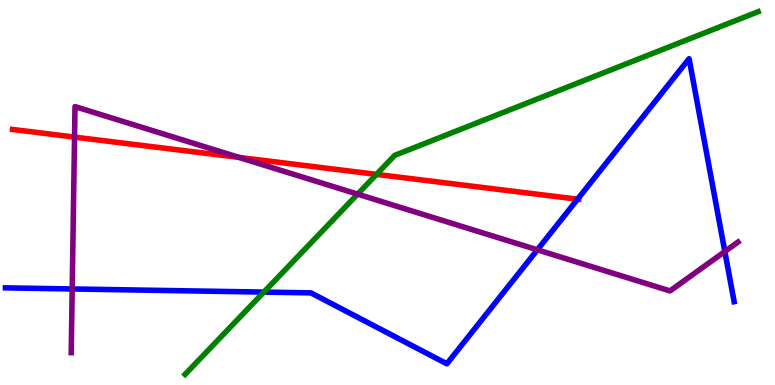[{'lines': ['blue', 'red'], 'intersections': [{'x': 7.45, 'y': 4.83}]}, {'lines': ['green', 'red'], 'intersections': [{'x': 4.86, 'y': 5.47}]}, {'lines': ['purple', 'red'], 'intersections': [{'x': 0.962, 'y': 6.44}, {'x': 3.08, 'y': 5.91}]}, {'lines': ['blue', 'green'], 'intersections': [{'x': 3.4, 'y': 2.41}]}, {'lines': ['blue', 'purple'], 'intersections': [{'x': 0.932, 'y': 2.49}, {'x': 6.93, 'y': 3.51}, {'x': 9.35, 'y': 3.47}]}, {'lines': ['green', 'purple'], 'intersections': [{'x': 4.61, 'y': 4.96}]}]